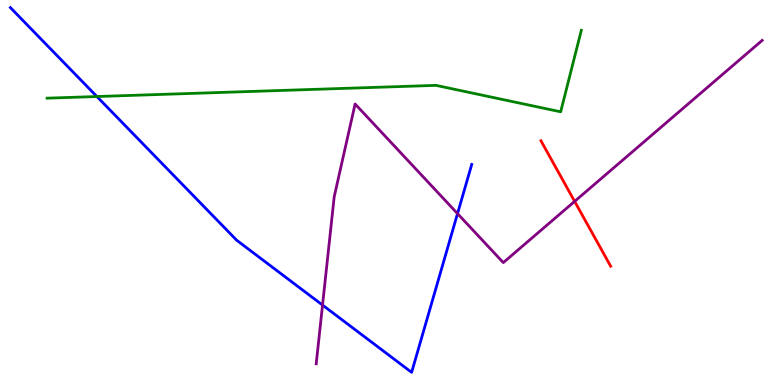[{'lines': ['blue', 'red'], 'intersections': []}, {'lines': ['green', 'red'], 'intersections': []}, {'lines': ['purple', 'red'], 'intersections': [{'x': 7.41, 'y': 4.77}]}, {'lines': ['blue', 'green'], 'intersections': [{'x': 1.25, 'y': 7.49}]}, {'lines': ['blue', 'purple'], 'intersections': [{'x': 4.16, 'y': 2.08}, {'x': 5.9, 'y': 4.45}]}, {'lines': ['green', 'purple'], 'intersections': []}]